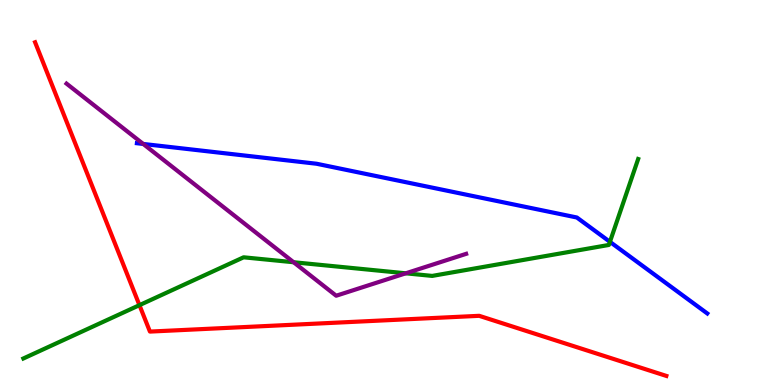[{'lines': ['blue', 'red'], 'intersections': []}, {'lines': ['green', 'red'], 'intersections': [{'x': 1.8, 'y': 2.07}]}, {'lines': ['purple', 'red'], 'intersections': []}, {'lines': ['blue', 'green'], 'intersections': [{'x': 7.87, 'y': 3.72}]}, {'lines': ['blue', 'purple'], 'intersections': [{'x': 1.85, 'y': 6.26}]}, {'lines': ['green', 'purple'], 'intersections': [{'x': 3.79, 'y': 3.19}, {'x': 5.24, 'y': 2.9}]}]